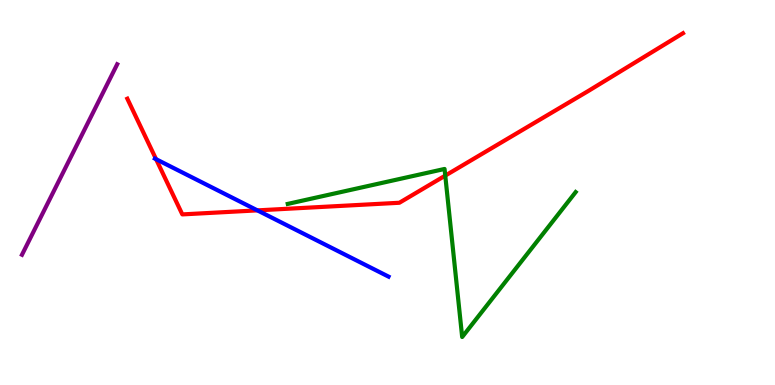[{'lines': ['blue', 'red'], 'intersections': [{'x': 2.01, 'y': 5.86}, {'x': 3.32, 'y': 4.54}]}, {'lines': ['green', 'red'], 'intersections': [{'x': 5.75, 'y': 5.44}]}, {'lines': ['purple', 'red'], 'intersections': []}, {'lines': ['blue', 'green'], 'intersections': []}, {'lines': ['blue', 'purple'], 'intersections': []}, {'lines': ['green', 'purple'], 'intersections': []}]